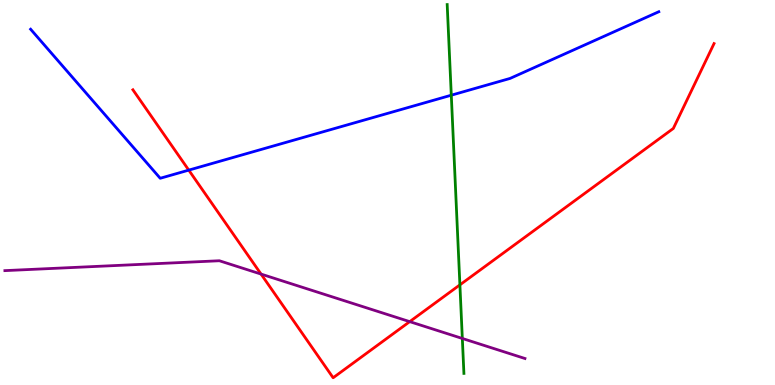[{'lines': ['blue', 'red'], 'intersections': [{'x': 2.44, 'y': 5.58}]}, {'lines': ['green', 'red'], 'intersections': [{'x': 5.93, 'y': 2.6}]}, {'lines': ['purple', 'red'], 'intersections': [{'x': 3.37, 'y': 2.88}, {'x': 5.29, 'y': 1.65}]}, {'lines': ['blue', 'green'], 'intersections': [{'x': 5.82, 'y': 7.53}]}, {'lines': ['blue', 'purple'], 'intersections': []}, {'lines': ['green', 'purple'], 'intersections': [{'x': 5.97, 'y': 1.21}]}]